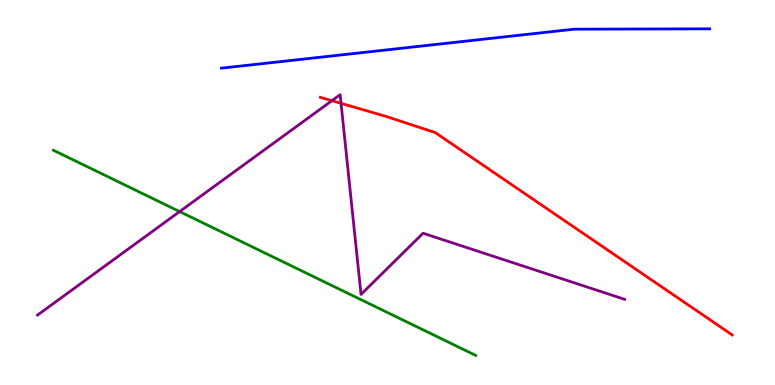[{'lines': ['blue', 'red'], 'intersections': []}, {'lines': ['green', 'red'], 'intersections': []}, {'lines': ['purple', 'red'], 'intersections': [{'x': 4.28, 'y': 7.38}, {'x': 4.4, 'y': 7.32}]}, {'lines': ['blue', 'green'], 'intersections': []}, {'lines': ['blue', 'purple'], 'intersections': []}, {'lines': ['green', 'purple'], 'intersections': [{'x': 2.32, 'y': 4.5}]}]